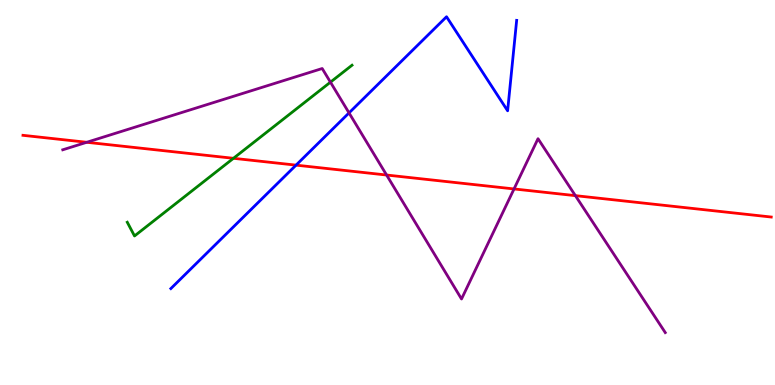[{'lines': ['blue', 'red'], 'intersections': [{'x': 3.82, 'y': 5.71}]}, {'lines': ['green', 'red'], 'intersections': [{'x': 3.01, 'y': 5.89}]}, {'lines': ['purple', 'red'], 'intersections': [{'x': 1.12, 'y': 6.3}, {'x': 4.99, 'y': 5.45}, {'x': 6.63, 'y': 5.09}, {'x': 7.42, 'y': 4.92}]}, {'lines': ['blue', 'green'], 'intersections': []}, {'lines': ['blue', 'purple'], 'intersections': [{'x': 4.5, 'y': 7.07}]}, {'lines': ['green', 'purple'], 'intersections': [{'x': 4.26, 'y': 7.87}]}]